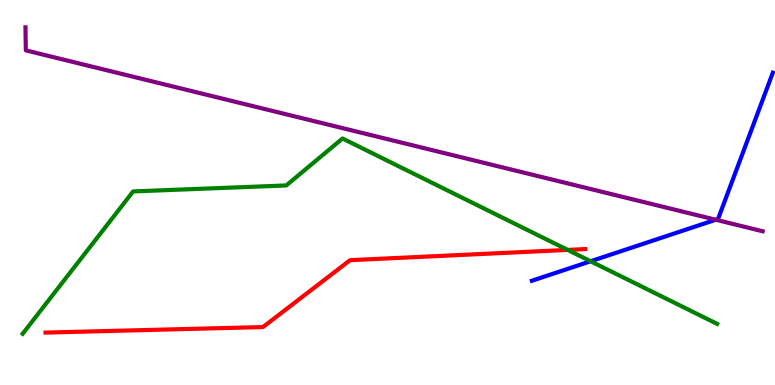[{'lines': ['blue', 'red'], 'intersections': []}, {'lines': ['green', 'red'], 'intersections': [{'x': 7.32, 'y': 3.51}]}, {'lines': ['purple', 'red'], 'intersections': []}, {'lines': ['blue', 'green'], 'intersections': [{'x': 7.62, 'y': 3.21}]}, {'lines': ['blue', 'purple'], 'intersections': [{'x': 9.24, 'y': 4.29}]}, {'lines': ['green', 'purple'], 'intersections': []}]